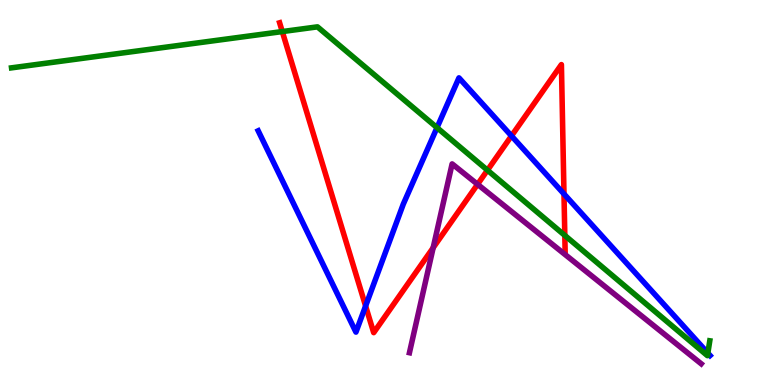[{'lines': ['blue', 'red'], 'intersections': [{'x': 4.72, 'y': 2.05}, {'x': 6.6, 'y': 6.47}, {'x': 7.28, 'y': 4.96}]}, {'lines': ['green', 'red'], 'intersections': [{'x': 3.64, 'y': 9.18}, {'x': 6.29, 'y': 5.58}, {'x': 7.29, 'y': 3.89}]}, {'lines': ['purple', 'red'], 'intersections': [{'x': 5.59, 'y': 3.57}, {'x': 6.16, 'y': 5.21}]}, {'lines': ['blue', 'green'], 'intersections': [{'x': 5.64, 'y': 6.68}, {'x': 9.13, 'y': 0.83}]}, {'lines': ['blue', 'purple'], 'intersections': []}, {'lines': ['green', 'purple'], 'intersections': []}]